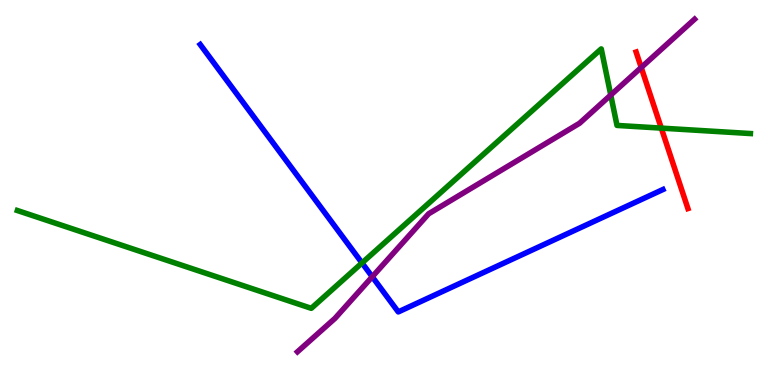[{'lines': ['blue', 'red'], 'intersections': []}, {'lines': ['green', 'red'], 'intersections': [{'x': 8.53, 'y': 6.67}]}, {'lines': ['purple', 'red'], 'intersections': [{'x': 8.27, 'y': 8.25}]}, {'lines': ['blue', 'green'], 'intersections': [{'x': 4.67, 'y': 3.17}]}, {'lines': ['blue', 'purple'], 'intersections': [{'x': 4.8, 'y': 2.81}]}, {'lines': ['green', 'purple'], 'intersections': [{'x': 7.88, 'y': 7.53}]}]